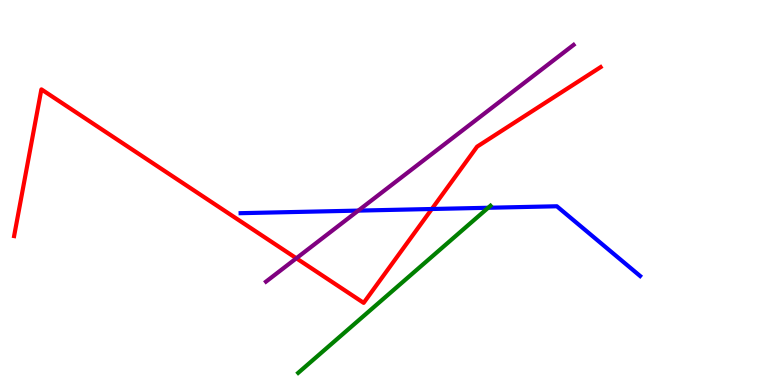[{'lines': ['blue', 'red'], 'intersections': [{'x': 5.57, 'y': 4.57}]}, {'lines': ['green', 'red'], 'intersections': []}, {'lines': ['purple', 'red'], 'intersections': [{'x': 3.82, 'y': 3.29}]}, {'lines': ['blue', 'green'], 'intersections': [{'x': 6.3, 'y': 4.6}]}, {'lines': ['blue', 'purple'], 'intersections': [{'x': 4.62, 'y': 4.53}]}, {'lines': ['green', 'purple'], 'intersections': []}]